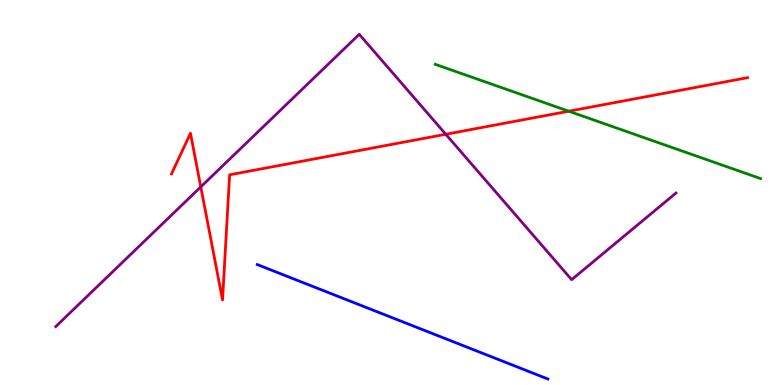[{'lines': ['blue', 'red'], 'intersections': []}, {'lines': ['green', 'red'], 'intersections': [{'x': 7.34, 'y': 7.11}]}, {'lines': ['purple', 'red'], 'intersections': [{'x': 2.59, 'y': 5.15}, {'x': 5.75, 'y': 6.51}]}, {'lines': ['blue', 'green'], 'intersections': []}, {'lines': ['blue', 'purple'], 'intersections': []}, {'lines': ['green', 'purple'], 'intersections': []}]